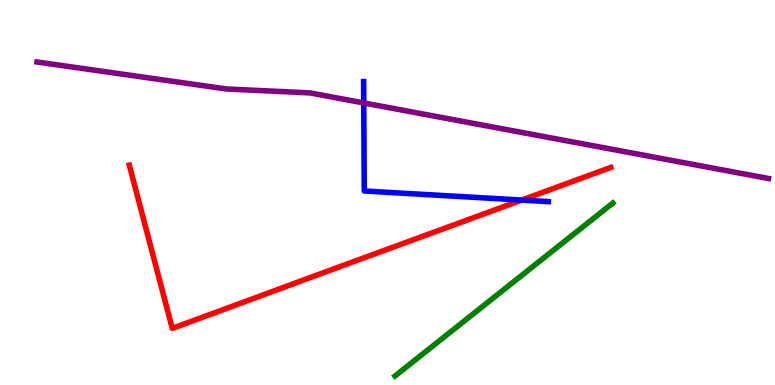[{'lines': ['blue', 'red'], 'intersections': [{'x': 6.73, 'y': 4.8}]}, {'lines': ['green', 'red'], 'intersections': []}, {'lines': ['purple', 'red'], 'intersections': []}, {'lines': ['blue', 'green'], 'intersections': []}, {'lines': ['blue', 'purple'], 'intersections': [{'x': 4.69, 'y': 7.33}]}, {'lines': ['green', 'purple'], 'intersections': []}]